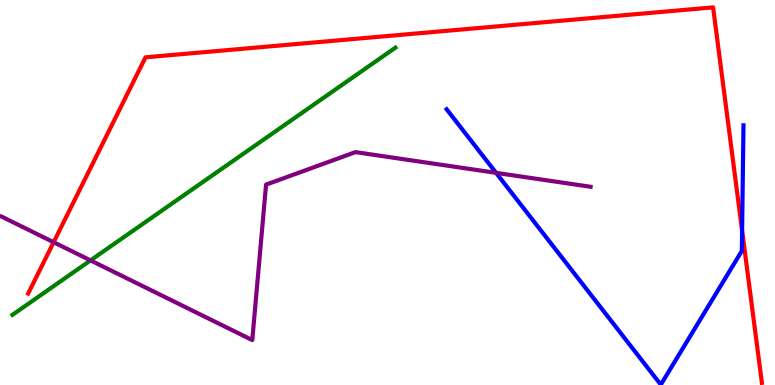[{'lines': ['blue', 'red'], 'intersections': [{'x': 9.58, 'y': 4.01}]}, {'lines': ['green', 'red'], 'intersections': []}, {'lines': ['purple', 'red'], 'intersections': [{'x': 0.692, 'y': 3.71}]}, {'lines': ['blue', 'green'], 'intersections': []}, {'lines': ['blue', 'purple'], 'intersections': [{'x': 6.4, 'y': 5.51}]}, {'lines': ['green', 'purple'], 'intersections': [{'x': 1.17, 'y': 3.24}]}]